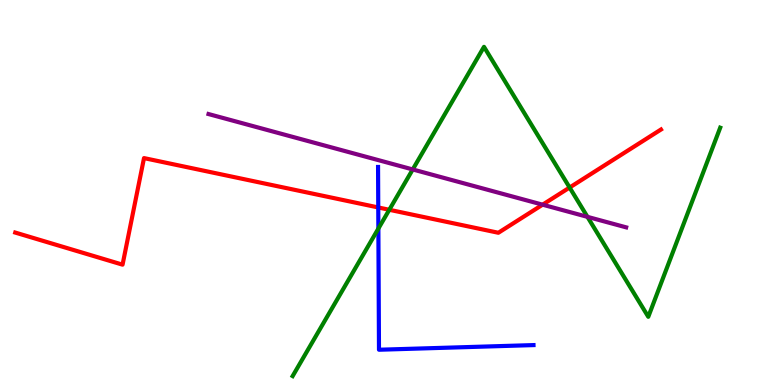[{'lines': ['blue', 'red'], 'intersections': [{'x': 4.88, 'y': 4.61}]}, {'lines': ['green', 'red'], 'intersections': [{'x': 5.02, 'y': 4.55}, {'x': 7.35, 'y': 5.13}]}, {'lines': ['purple', 'red'], 'intersections': [{'x': 7.0, 'y': 4.68}]}, {'lines': ['blue', 'green'], 'intersections': [{'x': 4.88, 'y': 4.06}]}, {'lines': ['blue', 'purple'], 'intersections': []}, {'lines': ['green', 'purple'], 'intersections': [{'x': 5.33, 'y': 5.6}, {'x': 7.58, 'y': 4.37}]}]